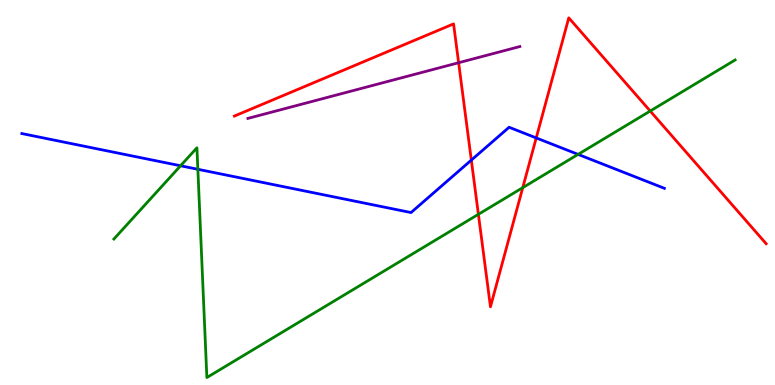[{'lines': ['blue', 'red'], 'intersections': [{'x': 6.08, 'y': 5.84}, {'x': 6.92, 'y': 6.42}]}, {'lines': ['green', 'red'], 'intersections': [{'x': 6.17, 'y': 4.43}, {'x': 6.75, 'y': 5.13}, {'x': 8.39, 'y': 7.12}]}, {'lines': ['purple', 'red'], 'intersections': [{'x': 5.92, 'y': 8.37}]}, {'lines': ['blue', 'green'], 'intersections': [{'x': 2.33, 'y': 5.69}, {'x': 2.55, 'y': 5.6}, {'x': 7.46, 'y': 5.99}]}, {'lines': ['blue', 'purple'], 'intersections': []}, {'lines': ['green', 'purple'], 'intersections': []}]